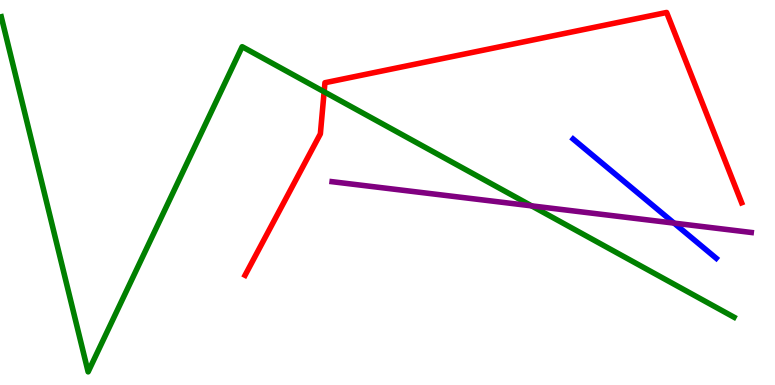[{'lines': ['blue', 'red'], 'intersections': []}, {'lines': ['green', 'red'], 'intersections': [{'x': 4.18, 'y': 7.62}]}, {'lines': ['purple', 'red'], 'intersections': []}, {'lines': ['blue', 'green'], 'intersections': []}, {'lines': ['blue', 'purple'], 'intersections': [{'x': 8.7, 'y': 4.2}]}, {'lines': ['green', 'purple'], 'intersections': [{'x': 6.86, 'y': 4.65}]}]